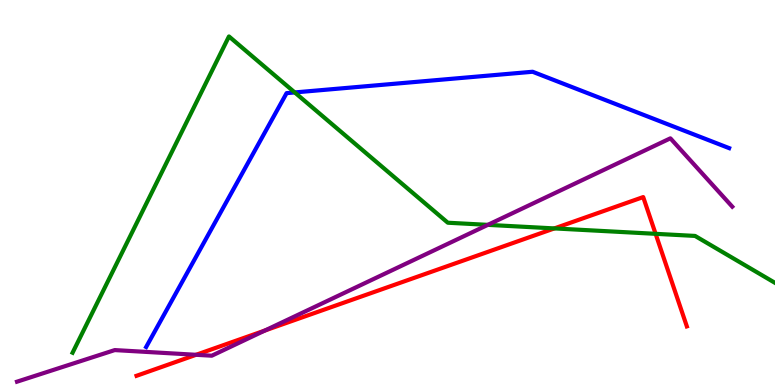[{'lines': ['blue', 'red'], 'intersections': []}, {'lines': ['green', 'red'], 'intersections': [{'x': 7.15, 'y': 4.07}, {'x': 8.46, 'y': 3.93}]}, {'lines': ['purple', 'red'], 'intersections': [{'x': 2.53, 'y': 0.785}, {'x': 3.42, 'y': 1.42}]}, {'lines': ['blue', 'green'], 'intersections': [{'x': 3.8, 'y': 7.6}]}, {'lines': ['blue', 'purple'], 'intersections': []}, {'lines': ['green', 'purple'], 'intersections': [{'x': 6.29, 'y': 4.16}]}]